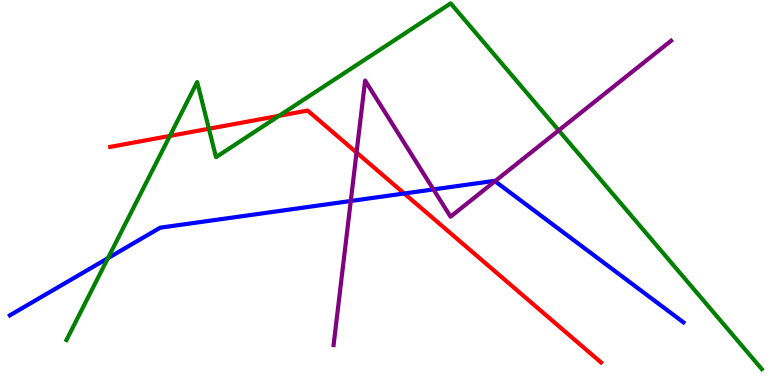[{'lines': ['blue', 'red'], 'intersections': [{'x': 5.22, 'y': 4.97}]}, {'lines': ['green', 'red'], 'intersections': [{'x': 2.19, 'y': 6.47}, {'x': 2.7, 'y': 6.66}, {'x': 3.6, 'y': 6.99}]}, {'lines': ['purple', 'red'], 'intersections': [{'x': 4.6, 'y': 6.04}]}, {'lines': ['blue', 'green'], 'intersections': [{'x': 1.39, 'y': 3.29}]}, {'lines': ['blue', 'purple'], 'intersections': [{'x': 4.53, 'y': 4.78}, {'x': 5.59, 'y': 5.08}, {'x': 6.39, 'y': 5.29}]}, {'lines': ['green', 'purple'], 'intersections': [{'x': 7.21, 'y': 6.61}]}]